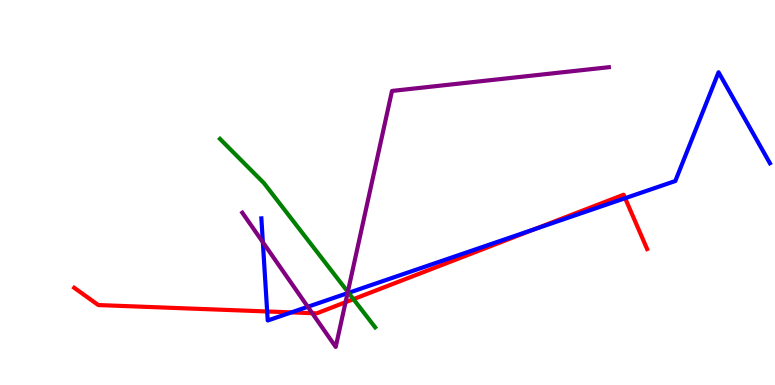[{'lines': ['blue', 'red'], 'intersections': [{'x': 3.45, 'y': 1.91}, {'x': 3.76, 'y': 1.89}, {'x': 6.89, 'y': 4.04}, {'x': 8.07, 'y': 4.85}]}, {'lines': ['green', 'red'], 'intersections': [{'x': 4.56, 'y': 2.23}]}, {'lines': ['purple', 'red'], 'intersections': [{'x': 4.03, 'y': 1.87}, {'x': 4.46, 'y': 2.15}]}, {'lines': ['blue', 'green'], 'intersections': [{'x': 4.5, 'y': 2.39}]}, {'lines': ['blue', 'purple'], 'intersections': [{'x': 3.39, 'y': 3.71}, {'x': 3.97, 'y': 2.03}, {'x': 4.48, 'y': 2.38}]}, {'lines': ['green', 'purple'], 'intersections': [{'x': 4.49, 'y': 2.42}]}]